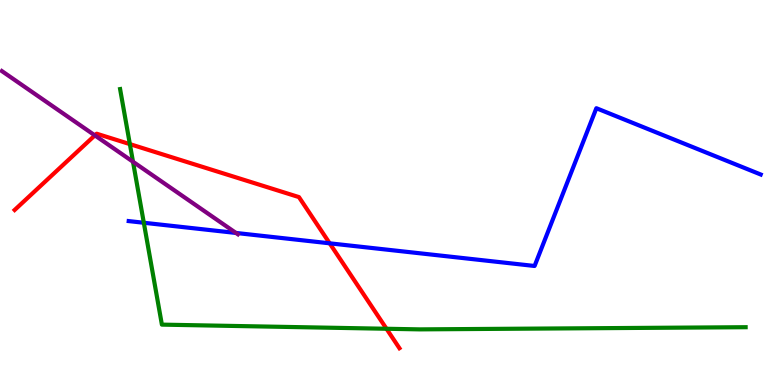[{'lines': ['blue', 'red'], 'intersections': [{'x': 4.25, 'y': 3.68}]}, {'lines': ['green', 'red'], 'intersections': [{'x': 1.68, 'y': 6.26}, {'x': 4.99, 'y': 1.46}]}, {'lines': ['purple', 'red'], 'intersections': [{'x': 1.22, 'y': 6.48}]}, {'lines': ['blue', 'green'], 'intersections': [{'x': 1.86, 'y': 4.21}]}, {'lines': ['blue', 'purple'], 'intersections': [{'x': 3.05, 'y': 3.95}]}, {'lines': ['green', 'purple'], 'intersections': [{'x': 1.72, 'y': 5.8}]}]